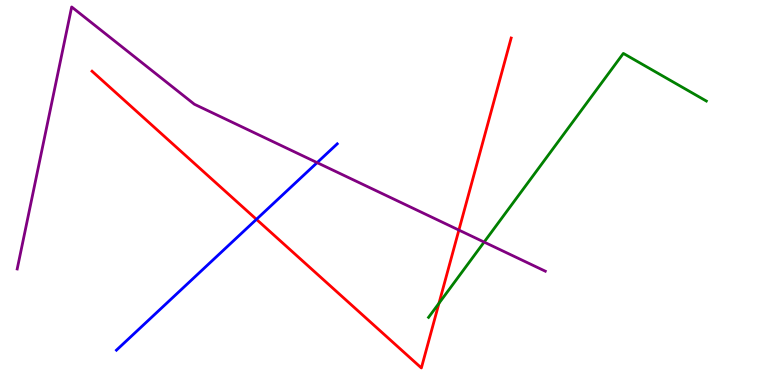[{'lines': ['blue', 'red'], 'intersections': [{'x': 3.31, 'y': 4.3}]}, {'lines': ['green', 'red'], 'intersections': [{'x': 5.66, 'y': 2.12}]}, {'lines': ['purple', 'red'], 'intersections': [{'x': 5.92, 'y': 4.02}]}, {'lines': ['blue', 'green'], 'intersections': []}, {'lines': ['blue', 'purple'], 'intersections': [{'x': 4.09, 'y': 5.78}]}, {'lines': ['green', 'purple'], 'intersections': [{'x': 6.25, 'y': 3.71}]}]